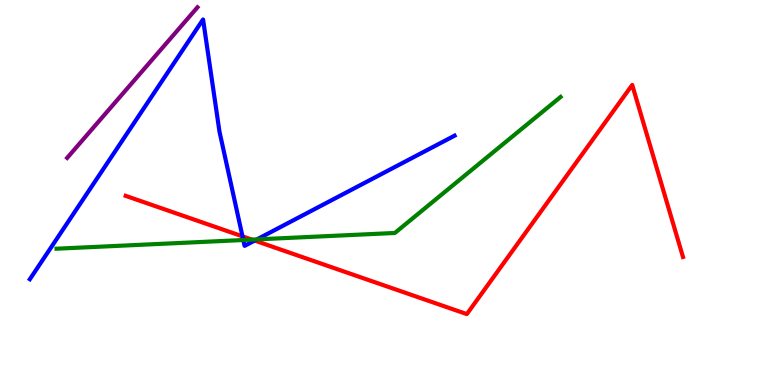[{'lines': ['blue', 'red'], 'intersections': [{'x': 3.13, 'y': 3.86}, {'x': 3.29, 'y': 3.75}]}, {'lines': ['green', 'red'], 'intersections': [{'x': 3.25, 'y': 3.78}]}, {'lines': ['purple', 'red'], 'intersections': []}, {'lines': ['blue', 'green'], 'intersections': [{'x': 3.14, 'y': 3.77}, {'x': 3.32, 'y': 3.78}]}, {'lines': ['blue', 'purple'], 'intersections': []}, {'lines': ['green', 'purple'], 'intersections': []}]